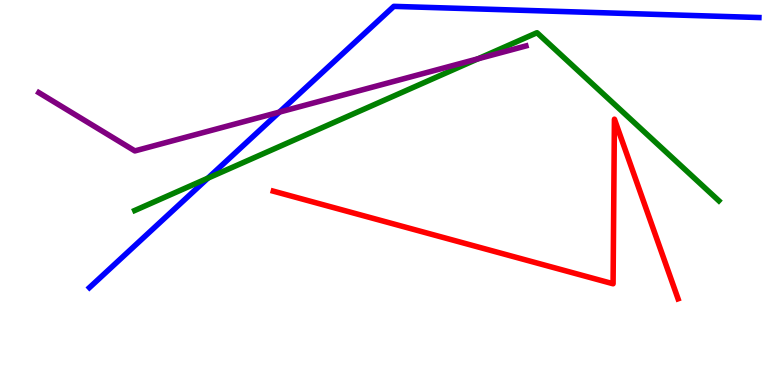[{'lines': ['blue', 'red'], 'intersections': []}, {'lines': ['green', 'red'], 'intersections': []}, {'lines': ['purple', 'red'], 'intersections': []}, {'lines': ['blue', 'green'], 'intersections': [{'x': 2.68, 'y': 5.37}]}, {'lines': ['blue', 'purple'], 'intersections': [{'x': 3.6, 'y': 7.09}]}, {'lines': ['green', 'purple'], 'intersections': [{'x': 6.17, 'y': 8.47}]}]